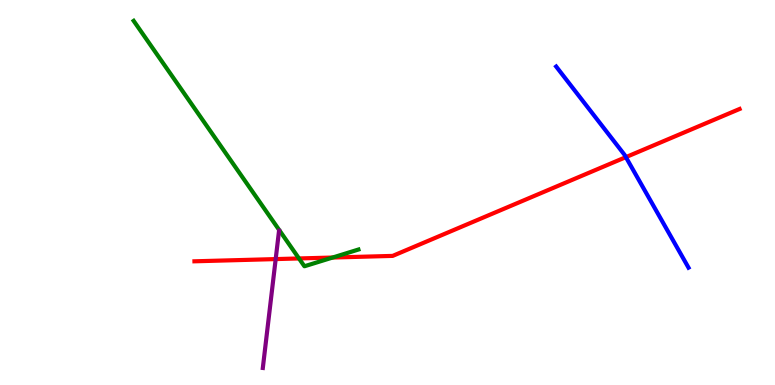[{'lines': ['blue', 'red'], 'intersections': [{'x': 8.08, 'y': 5.92}]}, {'lines': ['green', 'red'], 'intersections': [{'x': 3.86, 'y': 3.29}, {'x': 4.29, 'y': 3.31}]}, {'lines': ['purple', 'red'], 'intersections': [{'x': 3.56, 'y': 3.27}]}, {'lines': ['blue', 'green'], 'intersections': []}, {'lines': ['blue', 'purple'], 'intersections': []}, {'lines': ['green', 'purple'], 'intersections': []}]